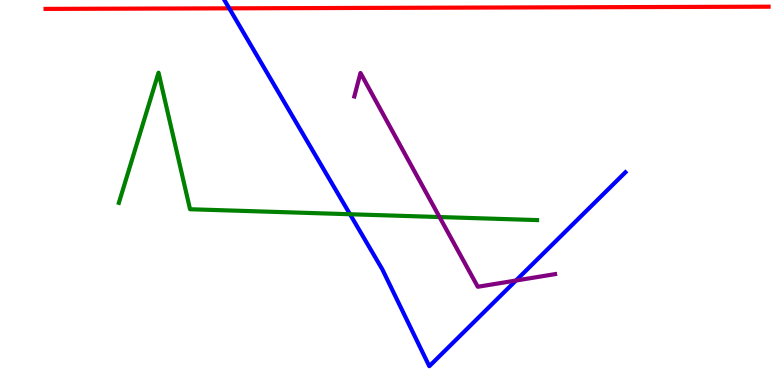[{'lines': ['blue', 'red'], 'intersections': [{'x': 2.96, 'y': 9.78}]}, {'lines': ['green', 'red'], 'intersections': []}, {'lines': ['purple', 'red'], 'intersections': []}, {'lines': ['blue', 'green'], 'intersections': [{'x': 4.52, 'y': 4.44}]}, {'lines': ['blue', 'purple'], 'intersections': [{'x': 6.66, 'y': 2.71}]}, {'lines': ['green', 'purple'], 'intersections': [{'x': 5.67, 'y': 4.36}]}]